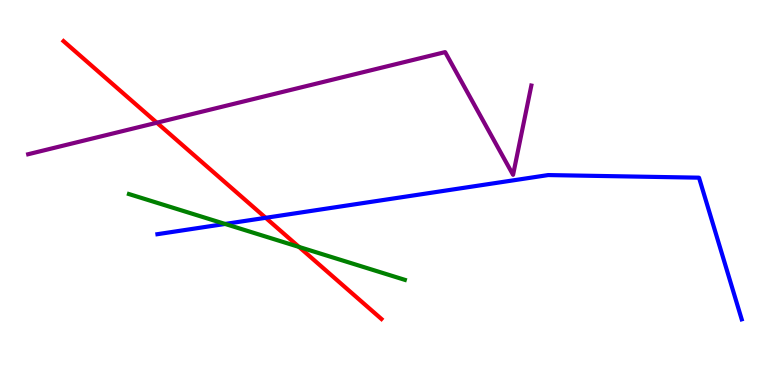[{'lines': ['blue', 'red'], 'intersections': [{'x': 3.43, 'y': 4.34}]}, {'lines': ['green', 'red'], 'intersections': [{'x': 3.86, 'y': 3.59}]}, {'lines': ['purple', 'red'], 'intersections': [{'x': 2.02, 'y': 6.81}]}, {'lines': ['blue', 'green'], 'intersections': [{'x': 2.9, 'y': 4.18}]}, {'lines': ['blue', 'purple'], 'intersections': []}, {'lines': ['green', 'purple'], 'intersections': []}]